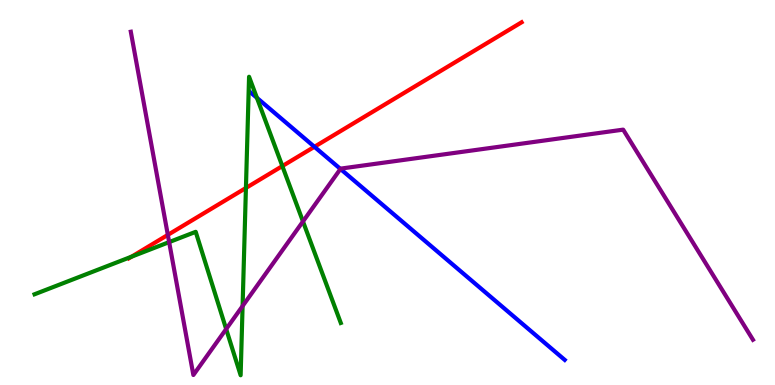[{'lines': ['blue', 'red'], 'intersections': [{'x': 4.06, 'y': 6.19}]}, {'lines': ['green', 'red'], 'intersections': [{'x': 1.7, 'y': 3.33}, {'x': 3.17, 'y': 5.12}, {'x': 3.64, 'y': 5.69}]}, {'lines': ['purple', 'red'], 'intersections': [{'x': 2.17, 'y': 3.9}]}, {'lines': ['blue', 'green'], 'intersections': [{'x': 3.32, 'y': 7.46}]}, {'lines': ['blue', 'purple'], 'intersections': [{'x': 4.39, 'y': 5.61}]}, {'lines': ['green', 'purple'], 'intersections': [{'x': 2.18, 'y': 3.71}, {'x': 2.92, 'y': 1.45}, {'x': 3.13, 'y': 2.05}, {'x': 3.91, 'y': 4.25}]}]